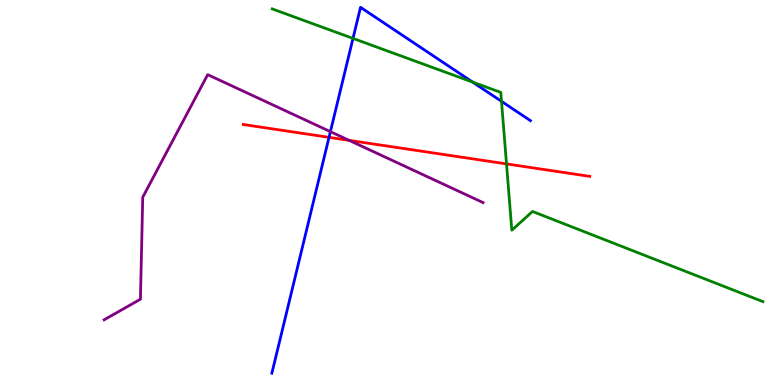[{'lines': ['blue', 'red'], 'intersections': [{'x': 4.25, 'y': 6.43}]}, {'lines': ['green', 'red'], 'intersections': [{'x': 6.54, 'y': 5.74}]}, {'lines': ['purple', 'red'], 'intersections': [{'x': 4.5, 'y': 6.35}]}, {'lines': ['blue', 'green'], 'intersections': [{'x': 4.55, 'y': 9.0}, {'x': 6.1, 'y': 7.87}, {'x': 6.47, 'y': 7.37}]}, {'lines': ['blue', 'purple'], 'intersections': [{'x': 4.26, 'y': 6.58}]}, {'lines': ['green', 'purple'], 'intersections': []}]